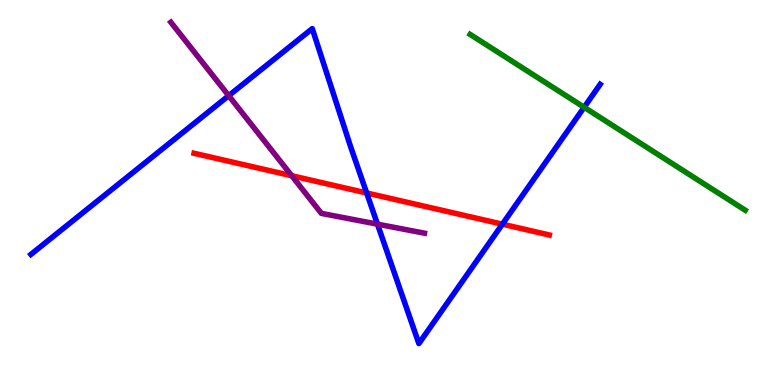[{'lines': ['blue', 'red'], 'intersections': [{'x': 4.73, 'y': 4.99}, {'x': 6.48, 'y': 4.18}]}, {'lines': ['green', 'red'], 'intersections': []}, {'lines': ['purple', 'red'], 'intersections': [{'x': 3.76, 'y': 5.44}]}, {'lines': ['blue', 'green'], 'intersections': [{'x': 7.54, 'y': 7.21}]}, {'lines': ['blue', 'purple'], 'intersections': [{'x': 2.95, 'y': 7.51}, {'x': 4.87, 'y': 4.18}]}, {'lines': ['green', 'purple'], 'intersections': []}]